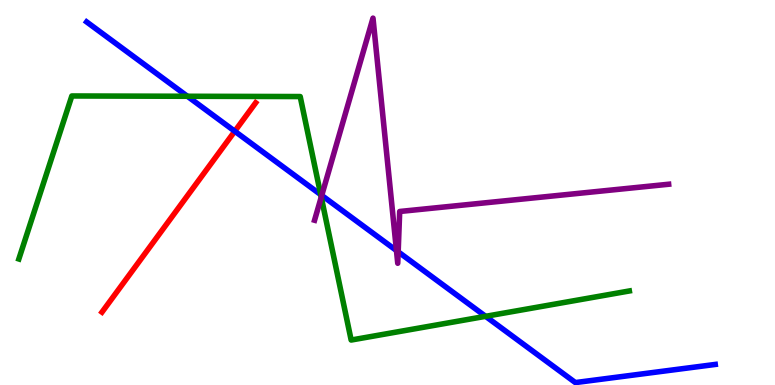[{'lines': ['blue', 'red'], 'intersections': [{'x': 3.03, 'y': 6.59}]}, {'lines': ['green', 'red'], 'intersections': []}, {'lines': ['purple', 'red'], 'intersections': []}, {'lines': ['blue', 'green'], 'intersections': [{'x': 2.42, 'y': 7.5}, {'x': 4.14, 'y': 4.94}, {'x': 6.27, 'y': 1.78}]}, {'lines': ['blue', 'purple'], 'intersections': [{'x': 4.15, 'y': 4.92}, {'x': 5.12, 'y': 3.49}, {'x': 5.14, 'y': 3.46}]}, {'lines': ['green', 'purple'], 'intersections': [{'x': 4.15, 'y': 4.88}]}]